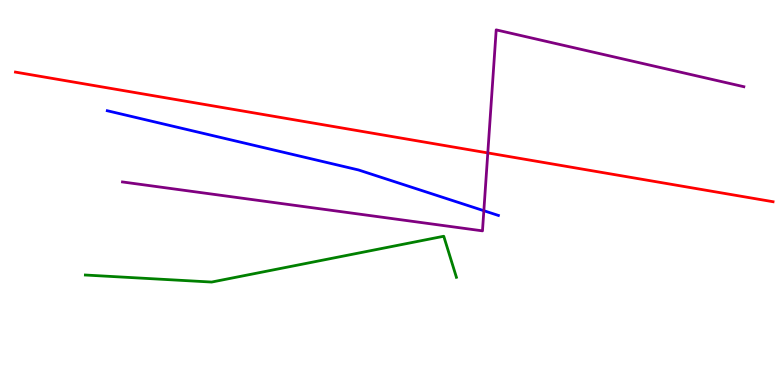[{'lines': ['blue', 'red'], 'intersections': []}, {'lines': ['green', 'red'], 'intersections': []}, {'lines': ['purple', 'red'], 'intersections': [{'x': 6.29, 'y': 6.03}]}, {'lines': ['blue', 'green'], 'intersections': []}, {'lines': ['blue', 'purple'], 'intersections': [{'x': 6.24, 'y': 4.53}]}, {'lines': ['green', 'purple'], 'intersections': []}]